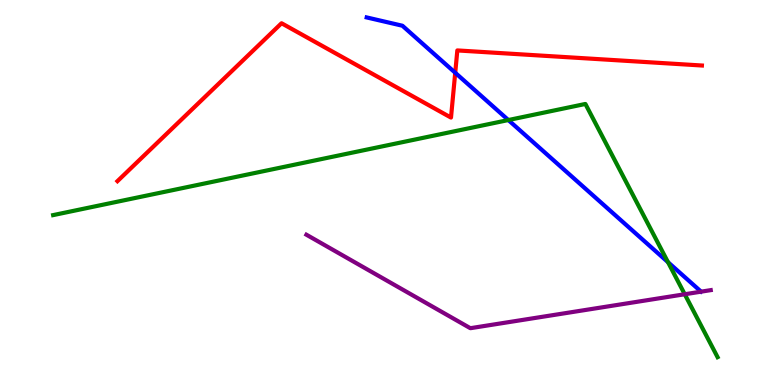[{'lines': ['blue', 'red'], 'intersections': [{'x': 5.87, 'y': 8.11}]}, {'lines': ['green', 'red'], 'intersections': []}, {'lines': ['purple', 'red'], 'intersections': []}, {'lines': ['blue', 'green'], 'intersections': [{'x': 6.56, 'y': 6.88}, {'x': 8.62, 'y': 3.19}]}, {'lines': ['blue', 'purple'], 'intersections': []}, {'lines': ['green', 'purple'], 'intersections': [{'x': 8.84, 'y': 2.36}]}]